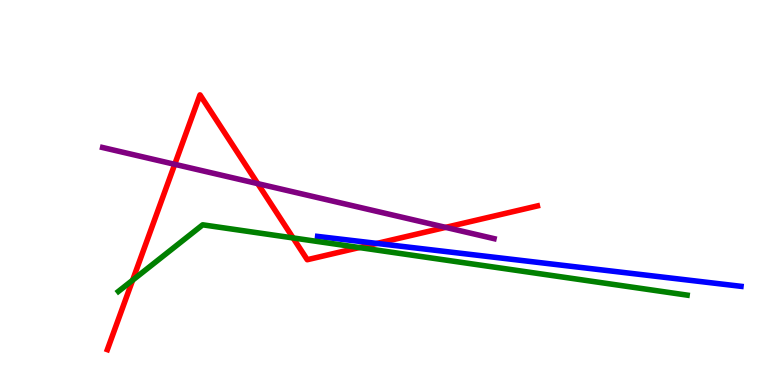[{'lines': ['blue', 'red'], 'intersections': [{'x': 4.86, 'y': 3.68}]}, {'lines': ['green', 'red'], 'intersections': [{'x': 1.71, 'y': 2.72}, {'x': 3.78, 'y': 3.82}, {'x': 4.64, 'y': 3.57}]}, {'lines': ['purple', 'red'], 'intersections': [{'x': 2.25, 'y': 5.73}, {'x': 3.33, 'y': 5.23}, {'x': 5.75, 'y': 4.09}]}, {'lines': ['blue', 'green'], 'intersections': []}, {'lines': ['blue', 'purple'], 'intersections': []}, {'lines': ['green', 'purple'], 'intersections': []}]